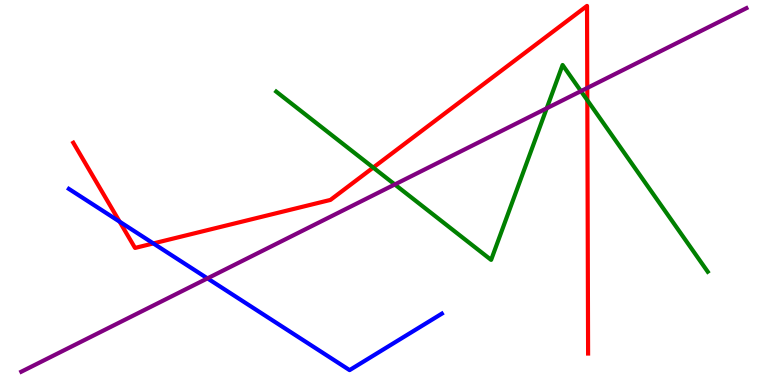[{'lines': ['blue', 'red'], 'intersections': [{'x': 1.54, 'y': 4.24}, {'x': 1.98, 'y': 3.68}]}, {'lines': ['green', 'red'], 'intersections': [{'x': 4.82, 'y': 5.65}, {'x': 7.58, 'y': 7.4}]}, {'lines': ['purple', 'red'], 'intersections': [{'x': 7.58, 'y': 7.72}]}, {'lines': ['blue', 'green'], 'intersections': []}, {'lines': ['blue', 'purple'], 'intersections': [{'x': 2.68, 'y': 2.77}]}, {'lines': ['green', 'purple'], 'intersections': [{'x': 5.09, 'y': 5.21}, {'x': 7.05, 'y': 7.19}, {'x': 7.5, 'y': 7.63}]}]